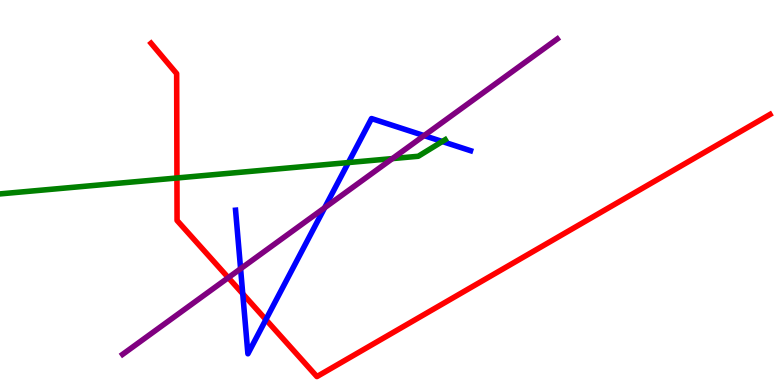[{'lines': ['blue', 'red'], 'intersections': [{'x': 3.13, 'y': 2.37}, {'x': 3.43, 'y': 1.7}]}, {'lines': ['green', 'red'], 'intersections': [{'x': 2.28, 'y': 5.38}]}, {'lines': ['purple', 'red'], 'intersections': [{'x': 2.95, 'y': 2.79}]}, {'lines': ['blue', 'green'], 'intersections': [{'x': 4.5, 'y': 5.78}, {'x': 5.71, 'y': 6.32}]}, {'lines': ['blue', 'purple'], 'intersections': [{'x': 3.1, 'y': 3.02}, {'x': 4.19, 'y': 4.6}, {'x': 5.47, 'y': 6.48}]}, {'lines': ['green', 'purple'], 'intersections': [{'x': 5.06, 'y': 5.88}]}]